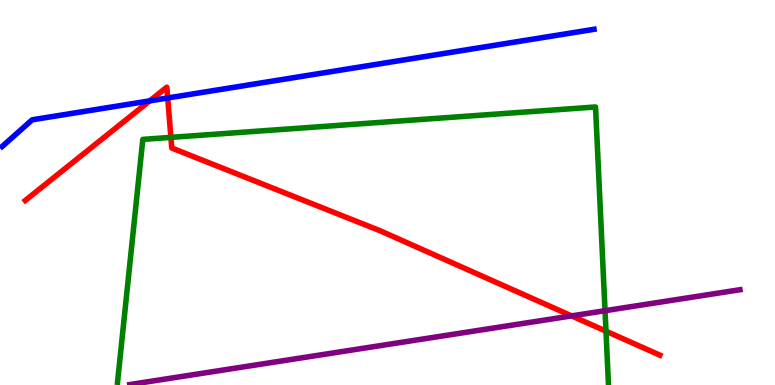[{'lines': ['blue', 'red'], 'intersections': [{'x': 1.93, 'y': 7.38}, {'x': 2.16, 'y': 7.46}]}, {'lines': ['green', 'red'], 'intersections': [{'x': 2.21, 'y': 6.43}, {'x': 7.82, 'y': 1.4}]}, {'lines': ['purple', 'red'], 'intersections': [{'x': 7.38, 'y': 1.79}]}, {'lines': ['blue', 'green'], 'intersections': []}, {'lines': ['blue', 'purple'], 'intersections': []}, {'lines': ['green', 'purple'], 'intersections': [{'x': 7.81, 'y': 1.93}]}]